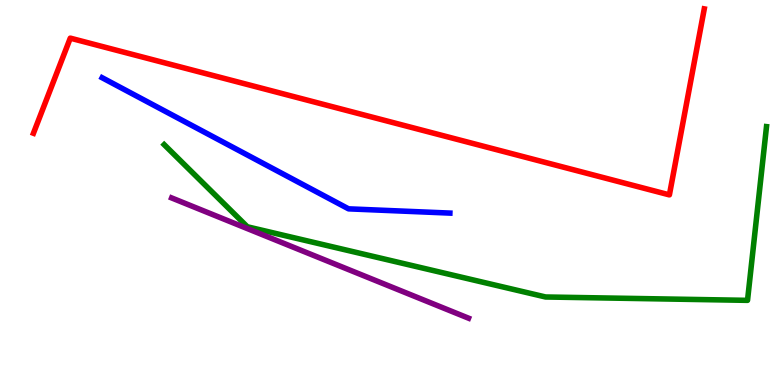[{'lines': ['blue', 'red'], 'intersections': []}, {'lines': ['green', 'red'], 'intersections': []}, {'lines': ['purple', 'red'], 'intersections': []}, {'lines': ['blue', 'green'], 'intersections': []}, {'lines': ['blue', 'purple'], 'intersections': []}, {'lines': ['green', 'purple'], 'intersections': []}]